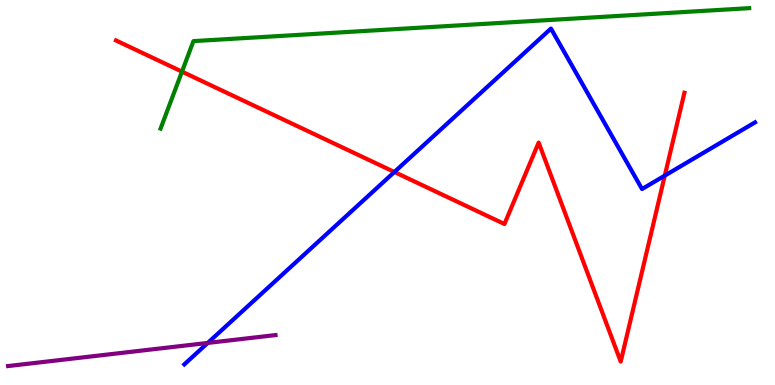[{'lines': ['blue', 'red'], 'intersections': [{'x': 5.09, 'y': 5.53}, {'x': 8.58, 'y': 5.44}]}, {'lines': ['green', 'red'], 'intersections': [{'x': 2.35, 'y': 8.14}]}, {'lines': ['purple', 'red'], 'intersections': []}, {'lines': ['blue', 'green'], 'intersections': []}, {'lines': ['blue', 'purple'], 'intersections': [{'x': 2.68, 'y': 1.09}]}, {'lines': ['green', 'purple'], 'intersections': []}]